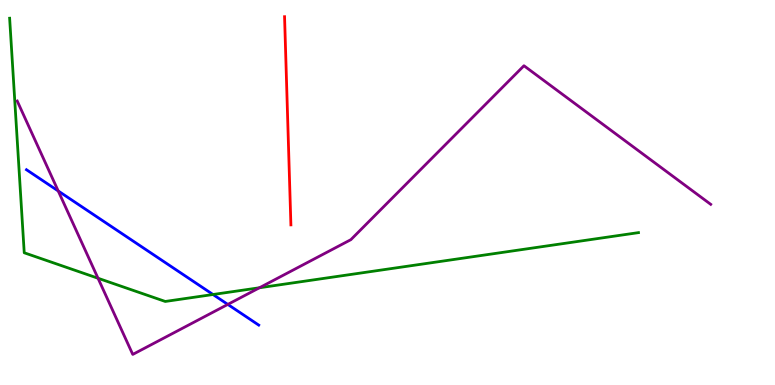[{'lines': ['blue', 'red'], 'intersections': []}, {'lines': ['green', 'red'], 'intersections': []}, {'lines': ['purple', 'red'], 'intersections': []}, {'lines': ['blue', 'green'], 'intersections': [{'x': 2.75, 'y': 2.35}]}, {'lines': ['blue', 'purple'], 'intersections': [{'x': 0.751, 'y': 5.04}, {'x': 2.94, 'y': 2.09}]}, {'lines': ['green', 'purple'], 'intersections': [{'x': 1.26, 'y': 2.77}, {'x': 3.35, 'y': 2.53}]}]